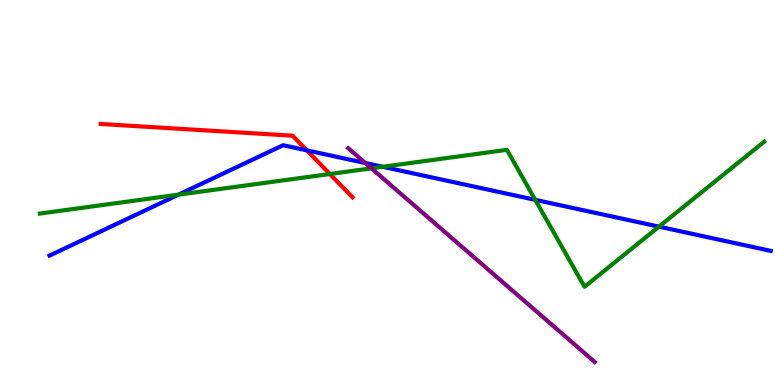[{'lines': ['blue', 'red'], 'intersections': [{'x': 3.96, 'y': 6.09}]}, {'lines': ['green', 'red'], 'intersections': [{'x': 4.26, 'y': 5.48}]}, {'lines': ['purple', 'red'], 'intersections': []}, {'lines': ['blue', 'green'], 'intersections': [{'x': 2.3, 'y': 4.94}, {'x': 4.94, 'y': 5.67}, {'x': 6.91, 'y': 4.81}, {'x': 8.5, 'y': 4.11}]}, {'lines': ['blue', 'purple'], 'intersections': [{'x': 4.71, 'y': 5.77}]}, {'lines': ['green', 'purple'], 'intersections': [{'x': 4.79, 'y': 5.63}]}]